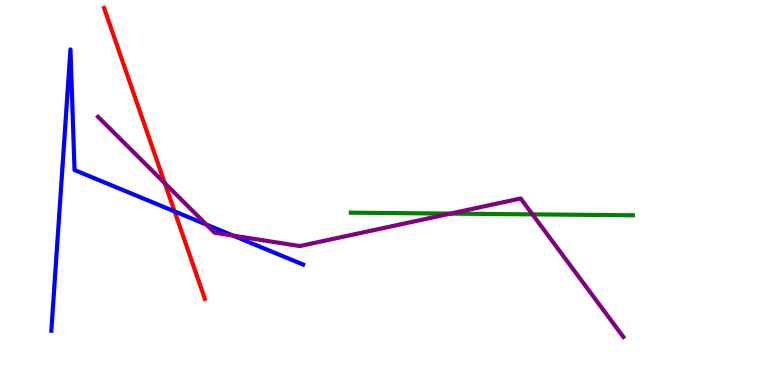[{'lines': ['blue', 'red'], 'intersections': [{'x': 2.25, 'y': 4.51}]}, {'lines': ['green', 'red'], 'intersections': []}, {'lines': ['purple', 'red'], 'intersections': [{'x': 2.13, 'y': 5.24}]}, {'lines': ['blue', 'green'], 'intersections': []}, {'lines': ['blue', 'purple'], 'intersections': [{'x': 2.66, 'y': 4.17}, {'x': 3.01, 'y': 3.88}]}, {'lines': ['green', 'purple'], 'intersections': [{'x': 5.81, 'y': 4.45}, {'x': 6.87, 'y': 4.43}]}]